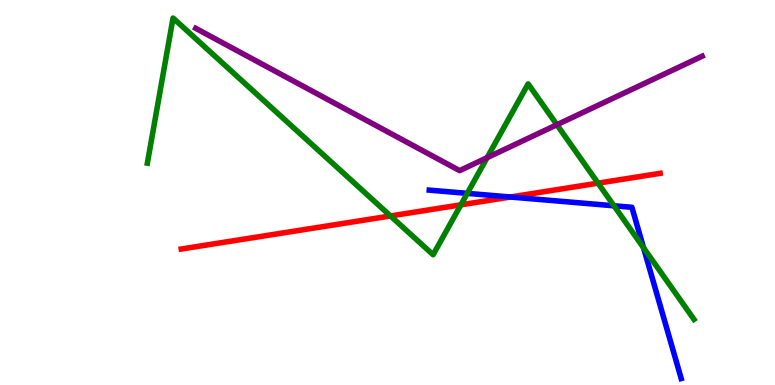[{'lines': ['blue', 'red'], 'intersections': [{'x': 6.59, 'y': 4.88}]}, {'lines': ['green', 'red'], 'intersections': [{'x': 5.04, 'y': 4.39}, {'x': 5.95, 'y': 4.68}, {'x': 7.72, 'y': 5.24}]}, {'lines': ['purple', 'red'], 'intersections': []}, {'lines': ['blue', 'green'], 'intersections': [{'x': 6.03, 'y': 4.98}, {'x': 7.92, 'y': 4.65}, {'x': 8.3, 'y': 3.56}]}, {'lines': ['blue', 'purple'], 'intersections': []}, {'lines': ['green', 'purple'], 'intersections': [{'x': 6.29, 'y': 5.91}, {'x': 7.19, 'y': 6.76}]}]